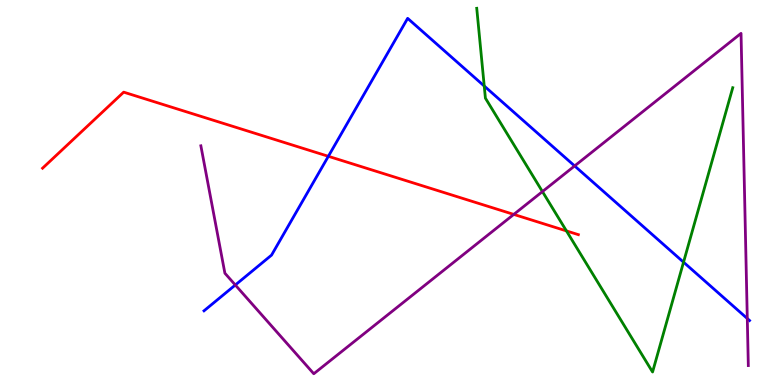[{'lines': ['blue', 'red'], 'intersections': [{'x': 4.24, 'y': 5.94}]}, {'lines': ['green', 'red'], 'intersections': [{'x': 7.31, 'y': 4.0}]}, {'lines': ['purple', 'red'], 'intersections': [{'x': 6.63, 'y': 4.43}]}, {'lines': ['blue', 'green'], 'intersections': [{'x': 6.25, 'y': 7.77}, {'x': 8.82, 'y': 3.19}]}, {'lines': ['blue', 'purple'], 'intersections': [{'x': 3.04, 'y': 2.6}, {'x': 7.41, 'y': 5.69}, {'x': 9.64, 'y': 1.73}]}, {'lines': ['green', 'purple'], 'intersections': [{'x': 7.0, 'y': 5.02}]}]